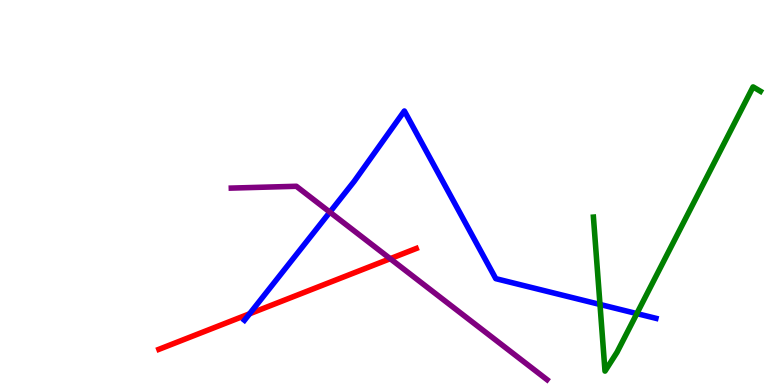[{'lines': ['blue', 'red'], 'intersections': [{'x': 3.22, 'y': 1.85}]}, {'lines': ['green', 'red'], 'intersections': []}, {'lines': ['purple', 'red'], 'intersections': [{'x': 5.04, 'y': 3.28}]}, {'lines': ['blue', 'green'], 'intersections': [{'x': 7.74, 'y': 2.09}, {'x': 8.22, 'y': 1.85}]}, {'lines': ['blue', 'purple'], 'intersections': [{'x': 4.26, 'y': 4.49}]}, {'lines': ['green', 'purple'], 'intersections': []}]